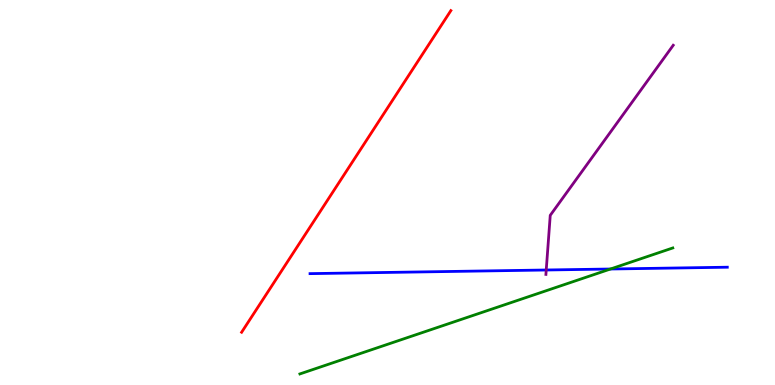[{'lines': ['blue', 'red'], 'intersections': []}, {'lines': ['green', 'red'], 'intersections': []}, {'lines': ['purple', 'red'], 'intersections': []}, {'lines': ['blue', 'green'], 'intersections': [{'x': 7.88, 'y': 3.01}]}, {'lines': ['blue', 'purple'], 'intersections': [{'x': 7.05, 'y': 2.99}]}, {'lines': ['green', 'purple'], 'intersections': []}]